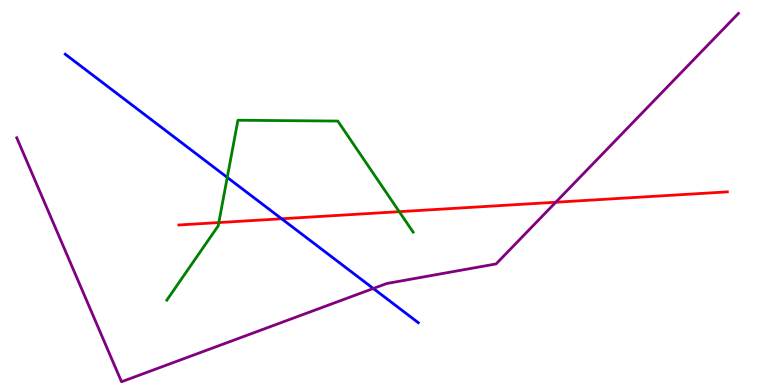[{'lines': ['blue', 'red'], 'intersections': [{'x': 3.63, 'y': 4.32}]}, {'lines': ['green', 'red'], 'intersections': [{'x': 2.82, 'y': 4.22}, {'x': 5.15, 'y': 4.5}]}, {'lines': ['purple', 'red'], 'intersections': [{'x': 7.17, 'y': 4.75}]}, {'lines': ['blue', 'green'], 'intersections': [{'x': 2.93, 'y': 5.39}]}, {'lines': ['blue', 'purple'], 'intersections': [{'x': 4.82, 'y': 2.51}]}, {'lines': ['green', 'purple'], 'intersections': []}]